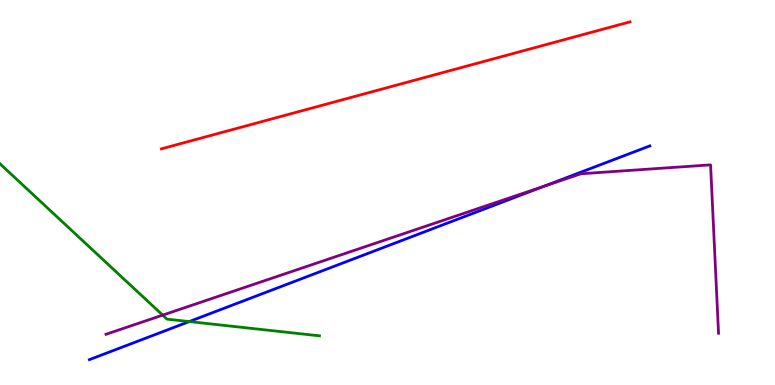[{'lines': ['blue', 'red'], 'intersections': []}, {'lines': ['green', 'red'], 'intersections': []}, {'lines': ['purple', 'red'], 'intersections': []}, {'lines': ['blue', 'green'], 'intersections': [{'x': 2.44, 'y': 1.65}]}, {'lines': ['blue', 'purple'], 'intersections': [{'x': 7.02, 'y': 5.16}]}, {'lines': ['green', 'purple'], 'intersections': [{'x': 2.1, 'y': 1.81}]}]